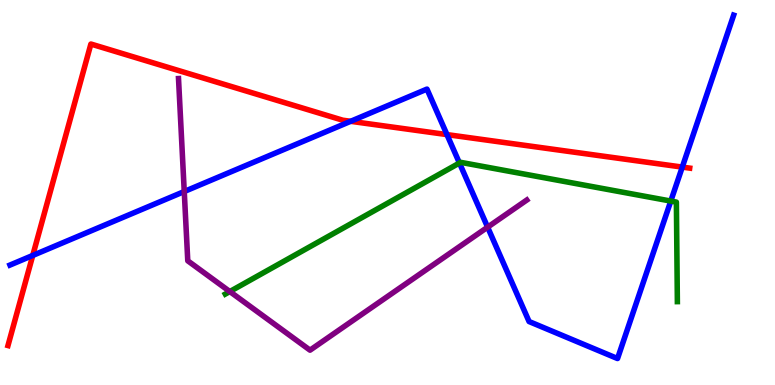[{'lines': ['blue', 'red'], 'intersections': [{'x': 0.423, 'y': 3.37}, {'x': 4.52, 'y': 6.85}, {'x': 5.77, 'y': 6.5}, {'x': 8.8, 'y': 5.66}]}, {'lines': ['green', 'red'], 'intersections': []}, {'lines': ['purple', 'red'], 'intersections': []}, {'lines': ['blue', 'green'], 'intersections': [{'x': 5.93, 'y': 5.77}, {'x': 8.66, 'y': 4.78}]}, {'lines': ['blue', 'purple'], 'intersections': [{'x': 2.38, 'y': 5.03}, {'x': 6.29, 'y': 4.1}]}, {'lines': ['green', 'purple'], 'intersections': [{'x': 2.97, 'y': 2.43}]}]